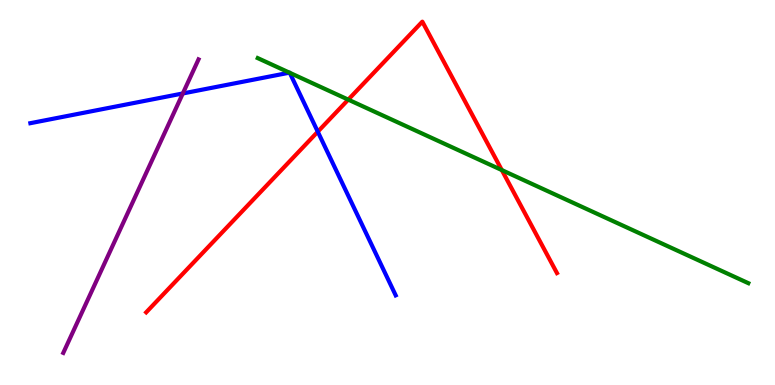[{'lines': ['blue', 'red'], 'intersections': [{'x': 4.1, 'y': 6.58}]}, {'lines': ['green', 'red'], 'intersections': [{'x': 4.49, 'y': 7.41}, {'x': 6.48, 'y': 5.58}]}, {'lines': ['purple', 'red'], 'intersections': []}, {'lines': ['blue', 'green'], 'intersections': [{'x': 3.73, 'y': 8.11}, {'x': 3.74, 'y': 8.11}]}, {'lines': ['blue', 'purple'], 'intersections': [{'x': 2.36, 'y': 7.57}]}, {'lines': ['green', 'purple'], 'intersections': []}]